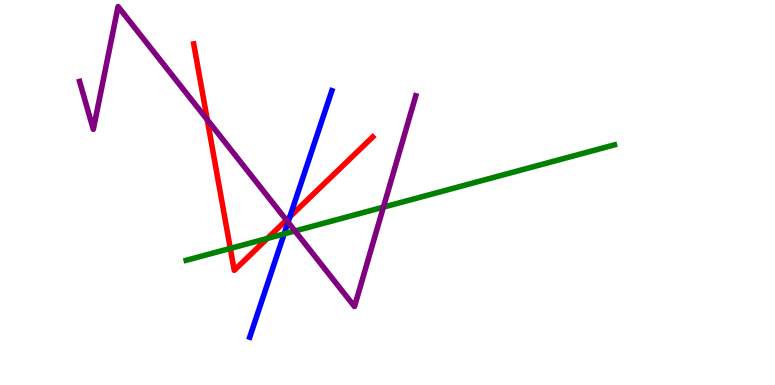[{'lines': ['blue', 'red'], 'intersections': [{'x': 3.74, 'y': 4.37}]}, {'lines': ['green', 'red'], 'intersections': [{'x': 2.97, 'y': 3.55}, {'x': 3.45, 'y': 3.81}]}, {'lines': ['purple', 'red'], 'intersections': [{'x': 2.67, 'y': 6.89}, {'x': 3.7, 'y': 4.28}]}, {'lines': ['blue', 'green'], 'intersections': [{'x': 3.67, 'y': 3.92}]}, {'lines': ['blue', 'purple'], 'intersections': [{'x': 3.72, 'y': 4.23}]}, {'lines': ['green', 'purple'], 'intersections': [{'x': 3.81, 'y': 4.0}, {'x': 4.95, 'y': 4.62}]}]